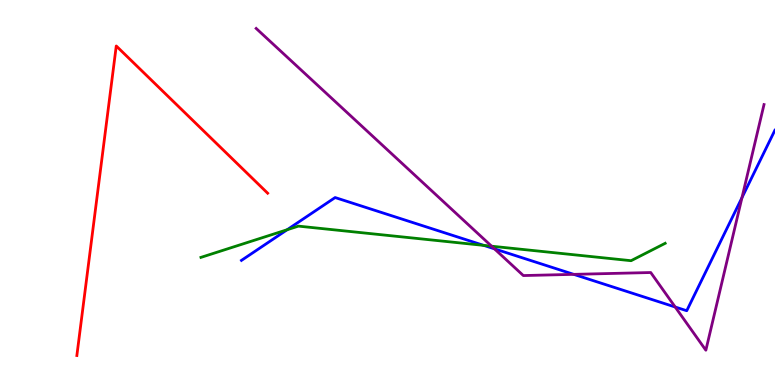[{'lines': ['blue', 'red'], 'intersections': []}, {'lines': ['green', 'red'], 'intersections': []}, {'lines': ['purple', 'red'], 'intersections': []}, {'lines': ['blue', 'green'], 'intersections': [{'x': 3.71, 'y': 4.03}, {'x': 6.24, 'y': 3.63}]}, {'lines': ['blue', 'purple'], 'intersections': [{'x': 6.38, 'y': 3.54}, {'x': 7.4, 'y': 2.87}, {'x': 8.71, 'y': 2.03}, {'x': 9.57, 'y': 4.87}]}, {'lines': ['green', 'purple'], 'intersections': [{'x': 6.34, 'y': 3.61}]}]